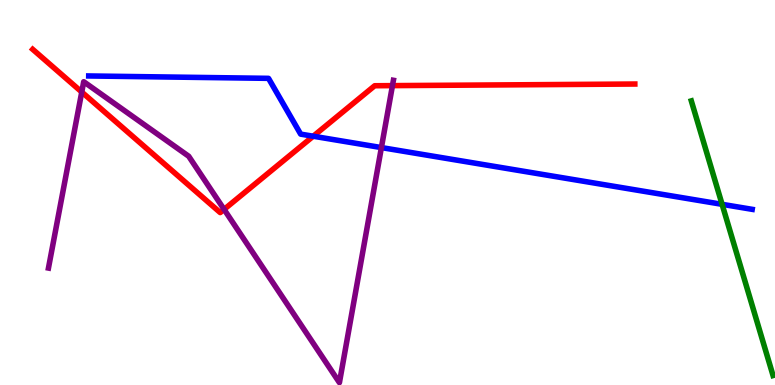[{'lines': ['blue', 'red'], 'intersections': [{'x': 4.04, 'y': 6.46}]}, {'lines': ['green', 'red'], 'intersections': []}, {'lines': ['purple', 'red'], 'intersections': [{'x': 1.05, 'y': 7.61}, {'x': 2.89, 'y': 4.56}, {'x': 5.06, 'y': 7.78}]}, {'lines': ['blue', 'green'], 'intersections': [{'x': 9.32, 'y': 4.69}]}, {'lines': ['blue', 'purple'], 'intersections': [{'x': 4.92, 'y': 6.17}]}, {'lines': ['green', 'purple'], 'intersections': []}]